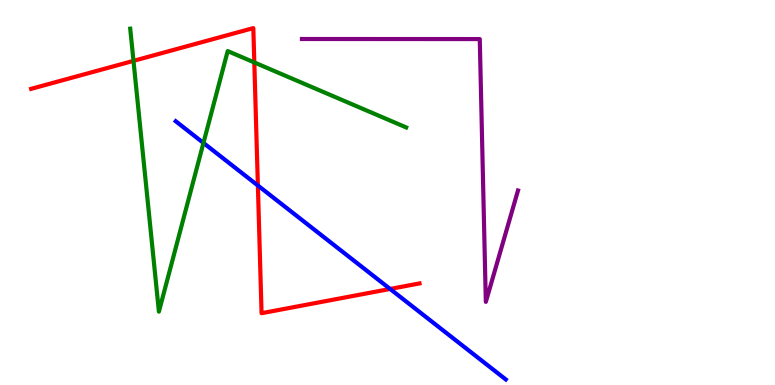[{'lines': ['blue', 'red'], 'intersections': [{'x': 3.33, 'y': 5.18}, {'x': 5.03, 'y': 2.49}]}, {'lines': ['green', 'red'], 'intersections': [{'x': 1.72, 'y': 8.42}, {'x': 3.28, 'y': 8.38}]}, {'lines': ['purple', 'red'], 'intersections': []}, {'lines': ['blue', 'green'], 'intersections': [{'x': 2.63, 'y': 6.29}]}, {'lines': ['blue', 'purple'], 'intersections': []}, {'lines': ['green', 'purple'], 'intersections': []}]